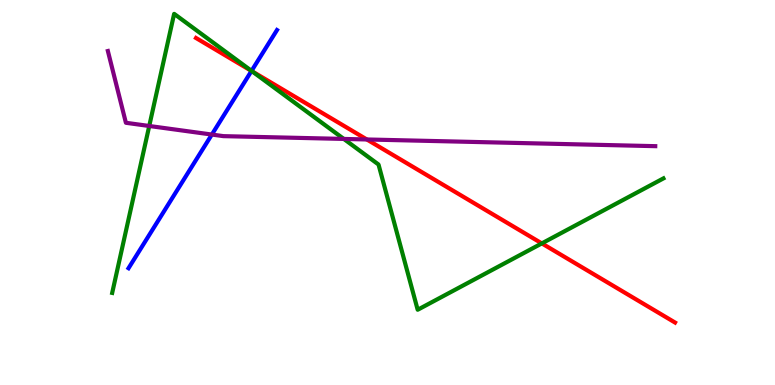[{'lines': ['blue', 'red'], 'intersections': [{'x': 3.25, 'y': 8.16}]}, {'lines': ['green', 'red'], 'intersections': [{'x': 3.25, 'y': 8.15}, {'x': 6.99, 'y': 3.68}]}, {'lines': ['purple', 'red'], 'intersections': [{'x': 4.73, 'y': 6.38}]}, {'lines': ['blue', 'green'], 'intersections': [{'x': 3.25, 'y': 8.16}]}, {'lines': ['blue', 'purple'], 'intersections': [{'x': 2.73, 'y': 6.5}]}, {'lines': ['green', 'purple'], 'intersections': [{'x': 1.93, 'y': 6.73}, {'x': 4.44, 'y': 6.39}]}]